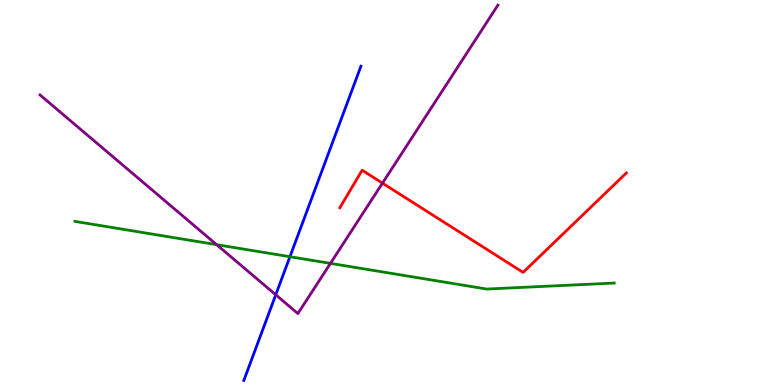[{'lines': ['blue', 'red'], 'intersections': []}, {'lines': ['green', 'red'], 'intersections': []}, {'lines': ['purple', 'red'], 'intersections': [{'x': 4.94, 'y': 5.24}]}, {'lines': ['blue', 'green'], 'intersections': [{'x': 3.74, 'y': 3.33}]}, {'lines': ['blue', 'purple'], 'intersections': [{'x': 3.56, 'y': 2.34}]}, {'lines': ['green', 'purple'], 'intersections': [{'x': 2.8, 'y': 3.65}, {'x': 4.26, 'y': 3.16}]}]